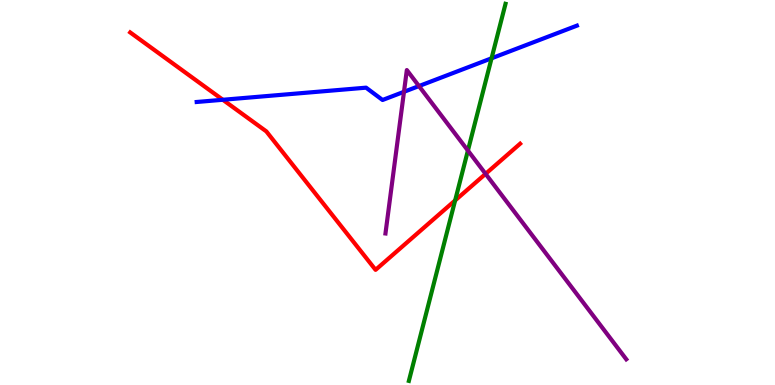[{'lines': ['blue', 'red'], 'intersections': [{'x': 2.88, 'y': 7.41}]}, {'lines': ['green', 'red'], 'intersections': [{'x': 5.87, 'y': 4.79}]}, {'lines': ['purple', 'red'], 'intersections': [{'x': 6.27, 'y': 5.48}]}, {'lines': ['blue', 'green'], 'intersections': [{'x': 6.34, 'y': 8.49}]}, {'lines': ['blue', 'purple'], 'intersections': [{'x': 5.21, 'y': 7.62}, {'x': 5.41, 'y': 7.76}]}, {'lines': ['green', 'purple'], 'intersections': [{'x': 6.04, 'y': 6.09}]}]